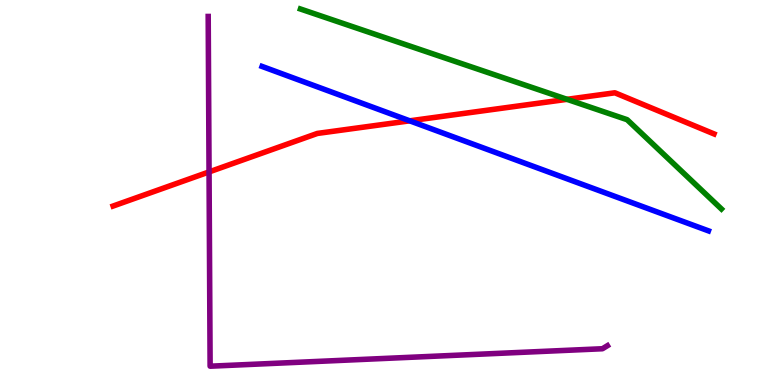[{'lines': ['blue', 'red'], 'intersections': [{'x': 5.29, 'y': 6.86}]}, {'lines': ['green', 'red'], 'intersections': [{'x': 7.32, 'y': 7.42}]}, {'lines': ['purple', 'red'], 'intersections': [{'x': 2.7, 'y': 5.53}]}, {'lines': ['blue', 'green'], 'intersections': []}, {'lines': ['blue', 'purple'], 'intersections': []}, {'lines': ['green', 'purple'], 'intersections': []}]